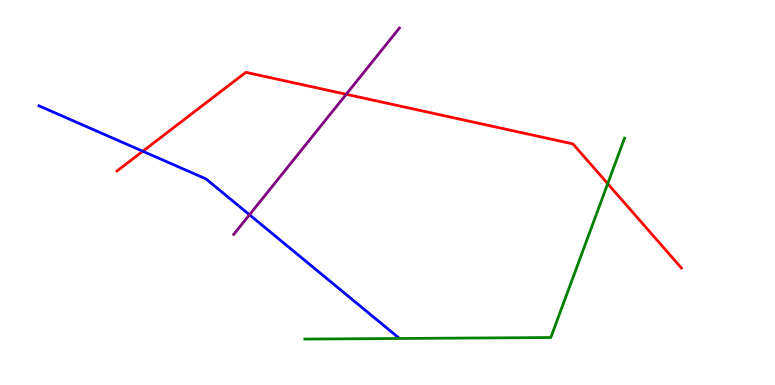[{'lines': ['blue', 'red'], 'intersections': [{'x': 1.84, 'y': 6.07}]}, {'lines': ['green', 'red'], 'intersections': [{'x': 7.84, 'y': 5.23}]}, {'lines': ['purple', 'red'], 'intersections': [{'x': 4.47, 'y': 7.55}]}, {'lines': ['blue', 'green'], 'intersections': []}, {'lines': ['blue', 'purple'], 'intersections': [{'x': 3.22, 'y': 4.42}]}, {'lines': ['green', 'purple'], 'intersections': []}]